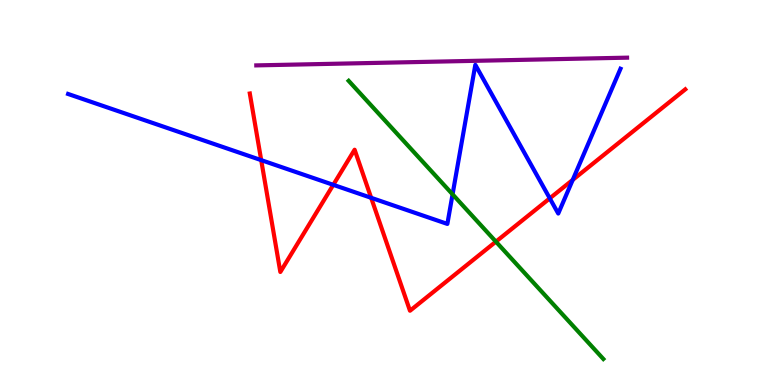[{'lines': ['blue', 'red'], 'intersections': [{'x': 3.37, 'y': 5.84}, {'x': 4.3, 'y': 5.2}, {'x': 4.79, 'y': 4.86}, {'x': 7.09, 'y': 4.85}, {'x': 7.39, 'y': 5.33}]}, {'lines': ['green', 'red'], 'intersections': [{'x': 6.4, 'y': 3.72}]}, {'lines': ['purple', 'red'], 'intersections': []}, {'lines': ['blue', 'green'], 'intersections': [{'x': 5.84, 'y': 4.95}]}, {'lines': ['blue', 'purple'], 'intersections': []}, {'lines': ['green', 'purple'], 'intersections': []}]